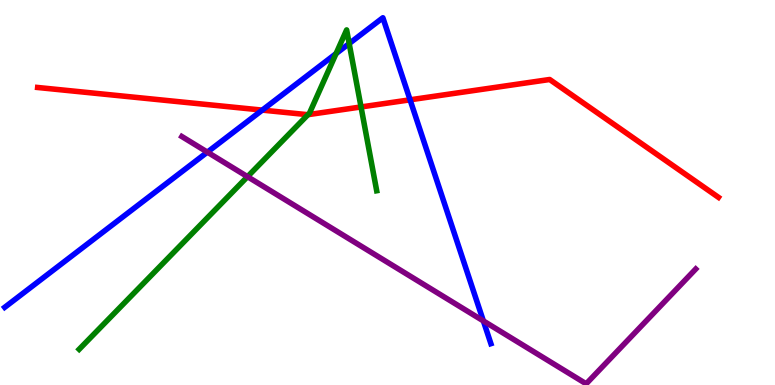[{'lines': ['blue', 'red'], 'intersections': [{'x': 3.38, 'y': 7.14}, {'x': 5.29, 'y': 7.41}]}, {'lines': ['green', 'red'], 'intersections': [{'x': 3.97, 'y': 7.02}, {'x': 4.66, 'y': 7.22}]}, {'lines': ['purple', 'red'], 'intersections': []}, {'lines': ['blue', 'green'], 'intersections': [{'x': 4.34, 'y': 8.61}, {'x': 4.51, 'y': 8.87}]}, {'lines': ['blue', 'purple'], 'intersections': [{'x': 2.68, 'y': 6.05}, {'x': 6.24, 'y': 1.66}]}, {'lines': ['green', 'purple'], 'intersections': [{'x': 3.19, 'y': 5.41}]}]